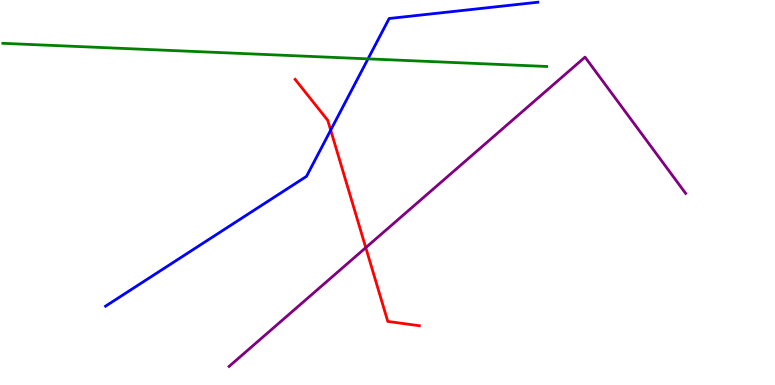[{'lines': ['blue', 'red'], 'intersections': [{'x': 4.27, 'y': 6.62}]}, {'lines': ['green', 'red'], 'intersections': []}, {'lines': ['purple', 'red'], 'intersections': [{'x': 4.72, 'y': 3.57}]}, {'lines': ['blue', 'green'], 'intersections': [{'x': 4.75, 'y': 8.47}]}, {'lines': ['blue', 'purple'], 'intersections': []}, {'lines': ['green', 'purple'], 'intersections': []}]